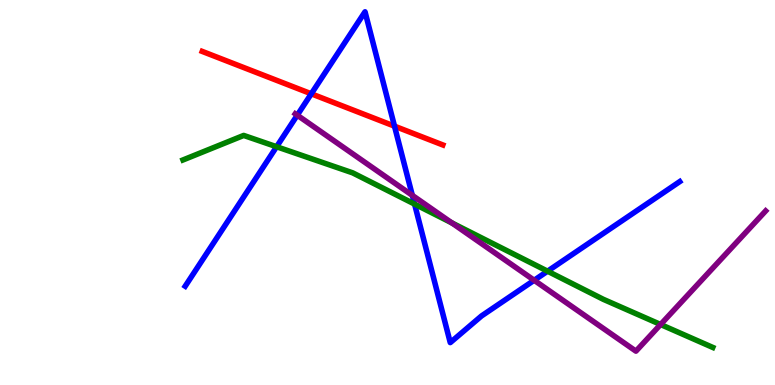[{'lines': ['blue', 'red'], 'intersections': [{'x': 4.02, 'y': 7.56}, {'x': 5.09, 'y': 6.72}]}, {'lines': ['green', 'red'], 'intersections': []}, {'lines': ['purple', 'red'], 'intersections': []}, {'lines': ['blue', 'green'], 'intersections': [{'x': 3.57, 'y': 6.19}, {'x': 5.35, 'y': 4.7}, {'x': 7.07, 'y': 2.96}]}, {'lines': ['blue', 'purple'], 'intersections': [{'x': 3.84, 'y': 7.01}, {'x': 5.32, 'y': 4.93}, {'x': 6.89, 'y': 2.72}]}, {'lines': ['green', 'purple'], 'intersections': [{'x': 5.83, 'y': 4.21}, {'x': 8.52, 'y': 1.57}]}]